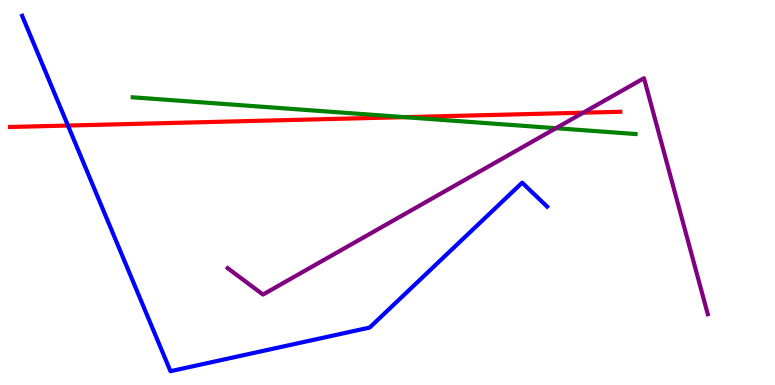[{'lines': ['blue', 'red'], 'intersections': [{'x': 0.877, 'y': 6.74}]}, {'lines': ['green', 'red'], 'intersections': [{'x': 5.22, 'y': 6.96}]}, {'lines': ['purple', 'red'], 'intersections': [{'x': 7.53, 'y': 7.07}]}, {'lines': ['blue', 'green'], 'intersections': []}, {'lines': ['blue', 'purple'], 'intersections': []}, {'lines': ['green', 'purple'], 'intersections': [{'x': 7.17, 'y': 6.67}]}]